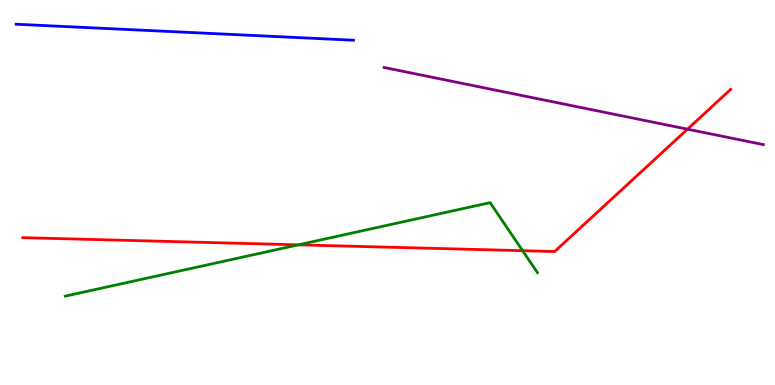[{'lines': ['blue', 'red'], 'intersections': []}, {'lines': ['green', 'red'], 'intersections': [{'x': 3.85, 'y': 3.64}, {'x': 6.74, 'y': 3.49}]}, {'lines': ['purple', 'red'], 'intersections': [{'x': 8.87, 'y': 6.64}]}, {'lines': ['blue', 'green'], 'intersections': []}, {'lines': ['blue', 'purple'], 'intersections': []}, {'lines': ['green', 'purple'], 'intersections': []}]